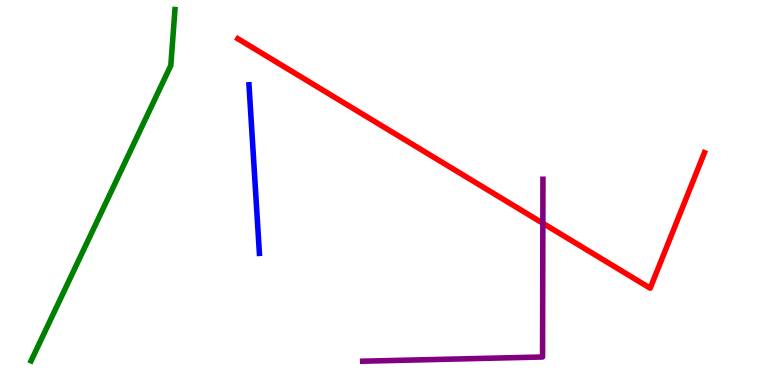[{'lines': ['blue', 'red'], 'intersections': []}, {'lines': ['green', 'red'], 'intersections': []}, {'lines': ['purple', 'red'], 'intersections': [{'x': 7.0, 'y': 4.2}]}, {'lines': ['blue', 'green'], 'intersections': []}, {'lines': ['blue', 'purple'], 'intersections': []}, {'lines': ['green', 'purple'], 'intersections': []}]